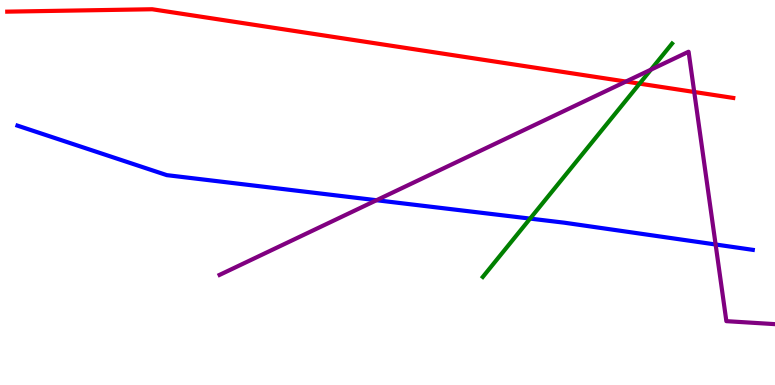[{'lines': ['blue', 'red'], 'intersections': []}, {'lines': ['green', 'red'], 'intersections': [{'x': 8.25, 'y': 7.83}]}, {'lines': ['purple', 'red'], 'intersections': [{'x': 8.08, 'y': 7.88}, {'x': 8.96, 'y': 7.61}]}, {'lines': ['blue', 'green'], 'intersections': [{'x': 6.84, 'y': 4.32}]}, {'lines': ['blue', 'purple'], 'intersections': [{'x': 4.86, 'y': 4.8}, {'x': 9.23, 'y': 3.65}]}, {'lines': ['green', 'purple'], 'intersections': [{'x': 8.4, 'y': 8.19}]}]